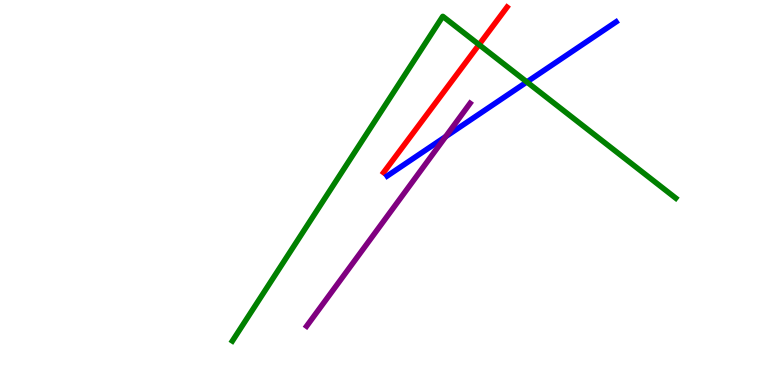[{'lines': ['blue', 'red'], 'intersections': []}, {'lines': ['green', 'red'], 'intersections': [{'x': 6.18, 'y': 8.84}]}, {'lines': ['purple', 'red'], 'intersections': []}, {'lines': ['blue', 'green'], 'intersections': [{'x': 6.8, 'y': 7.87}]}, {'lines': ['blue', 'purple'], 'intersections': [{'x': 5.75, 'y': 6.45}]}, {'lines': ['green', 'purple'], 'intersections': []}]